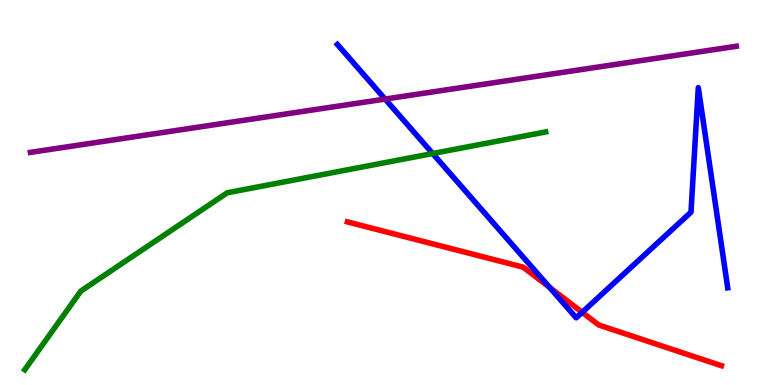[{'lines': ['blue', 'red'], 'intersections': [{'x': 7.09, 'y': 2.54}, {'x': 7.51, 'y': 1.89}]}, {'lines': ['green', 'red'], 'intersections': []}, {'lines': ['purple', 'red'], 'intersections': []}, {'lines': ['blue', 'green'], 'intersections': [{'x': 5.58, 'y': 6.01}]}, {'lines': ['blue', 'purple'], 'intersections': [{'x': 4.97, 'y': 7.43}]}, {'lines': ['green', 'purple'], 'intersections': []}]